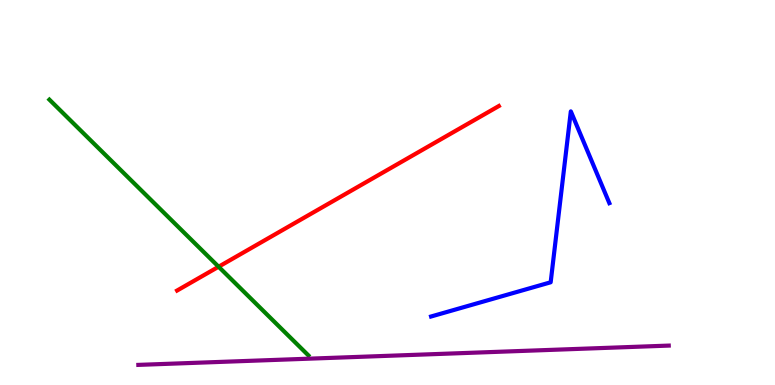[{'lines': ['blue', 'red'], 'intersections': []}, {'lines': ['green', 'red'], 'intersections': [{'x': 2.82, 'y': 3.07}]}, {'lines': ['purple', 'red'], 'intersections': []}, {'lines': ['blue', 'green'], 'intersections': []}, {'lines': ['blue', 'purple'], 'intersections': []}, {'lines': ['green', 'purple'], 'intersections': []}]